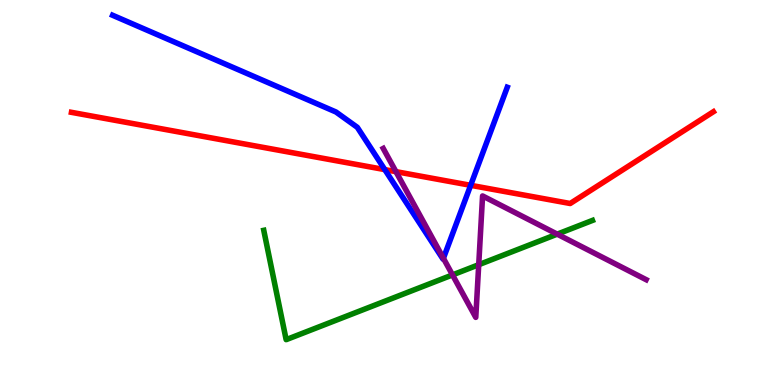[{'lines': ['blue', 'red'], 'intersections': [{'x': 4.97, 'y': 5.59}, {'x': 6.07, 'y': 5.19}]}, {'lines': ['green', 'red'], 'intersections': []}, {'lines': ['purple', 'red'], 'intersections': [{'x': 5.11, 'y': 5.54}]}, {'lines': ['blue', 'green'], 'intersections': []}, {'lines': ['blue', 'purple'], 'intersections': [{'x': 5.72, 'y': 3.29}]}, {'lines': ['green', 'purple'], 'intersections': [{'x': 5.84, 'y': 2.86}, {'x': 6.18, 'y': 3.12}, {'x': 7.19, 'y': 3.92}]}]